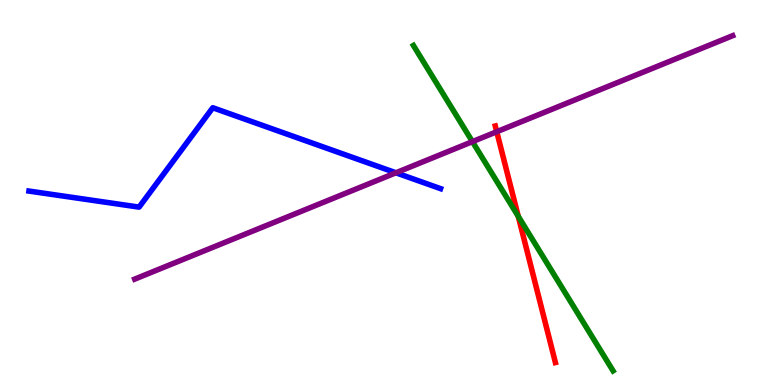[{'lines': ['blue', 'red'], 'intersections': []}, {'lines': ['green', 'red'], 'intersections': [{'x': 6.69, 'y': 4.38}]}, {'lines': ['purple', 'red'], 'intersections': [{'x': 6.41, 'y': 6.58}]}, {'lines': ['blue', 'green'], 'intersections': []}, {'lines': ['blue', 'purple'], 'intersections': [{'x': 5.11, 'y': 5.51}]}, {'lines': ['green', 'purple'], 'intersections': [{'x': 6.1, 'y': 6.32}]}]